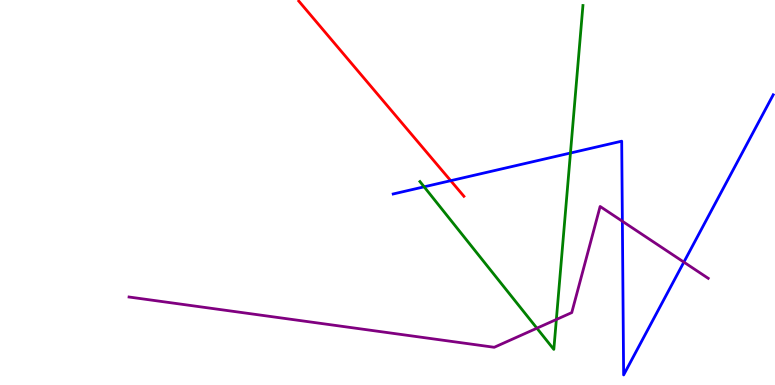[{'lines': ['blue', 'red'], 'intersections': [{'x': 5.82, 'y': 5.31}]}, {'lines': ['green', 'red'], 'intersections': []}, {'lines': ['purple', 'red'], 'intersections': []}, {'lines': ['blue', 'green'], 'intersections': [{'x': 5.47, 'y': 5.15}, {'x': 7.36, 'y': 6.03}]}, {'lines': ['blue', 'purple'], 'intersections': [{'x': 8.03, 'y': 4.25}, {'x': 8.82, 'y': 3.19}]}, {'lines': ['green', 'purple'], 'intersections': [{'x': 6.93, 'y': 1.48}, {'x': 7.18, 'y': 1.7}]}]